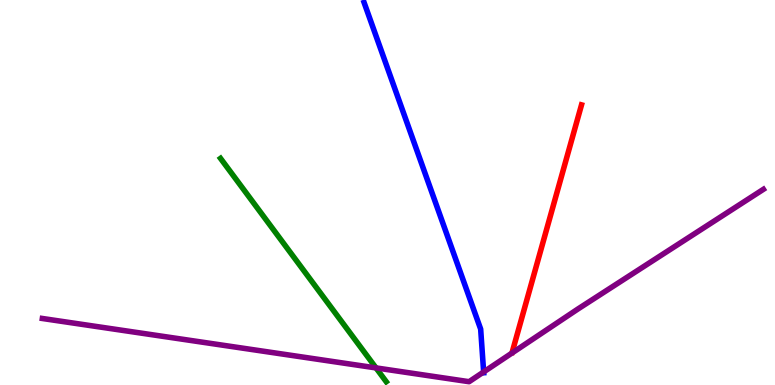[{'lines': ['blue', 'red'], 'intersections': []}, {'lines': ['green', 'red'], 'intersections': []}, {'lines': ['purple', 'red'], 'intersections': []}, {'lines': ['blue', 'green'], 'intersections': []}, {'lines': ['blue', 'purple'], 'intersections': [{'x': 6.24, 'y': 0.339}]}, {'lines': ['green', 'purple'], 'intersections': [{'x': 4.85, 'y': 0.444}]}]